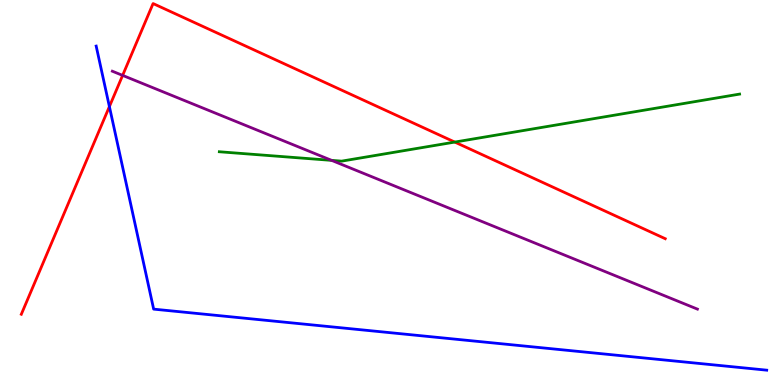[{'lines': ['blue', 'red'], 'intersections': [{'x': 1.41, 'y': 7.23}]}, {'lines': ['green', 'red'], 'intersections': [{'x': 5.87, 'y': 6.31}]}, {'lines': ['purple', 'red'], 'intersections': [{'x': 1.58, 'y': 8.04}]}, {'lines': ['blue', 'green'], 'intersections': []}, {'lines': ['blue', 'purple'], 'intersections': []}, {'lines': ['green', 'purple'], 'intersections': [{'x': 4.28, 'y': 5.83}]}]